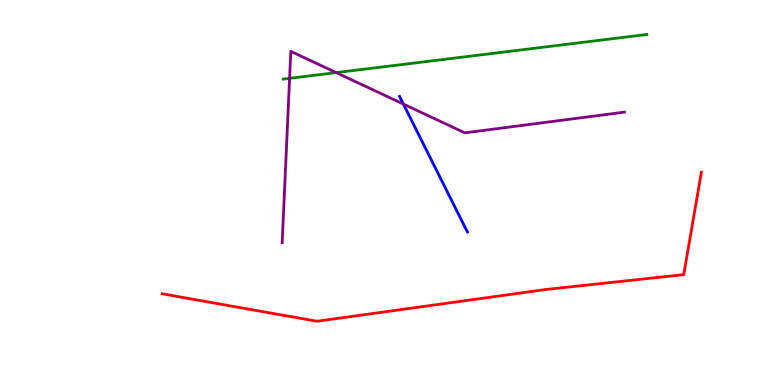[{'lines': ['blue', 'red'], 'intersections': []}, {'lines': ['green', 'red'], 'intersections': []}, {'lines': ['purple', 'red'], 'intersections': []}, {'lines': ['blue', 'green'], 'intersections': []}, {'lines': ['blue', 'purple'], 'intersections': [{'x': 5.21, 'y': 7.3}]}, {'lines': ['green', 'purple'], 'intersections': [{'x': 3.74, 'y': 7.97}, {'x': 4.34, 'y': 8.11}]}]